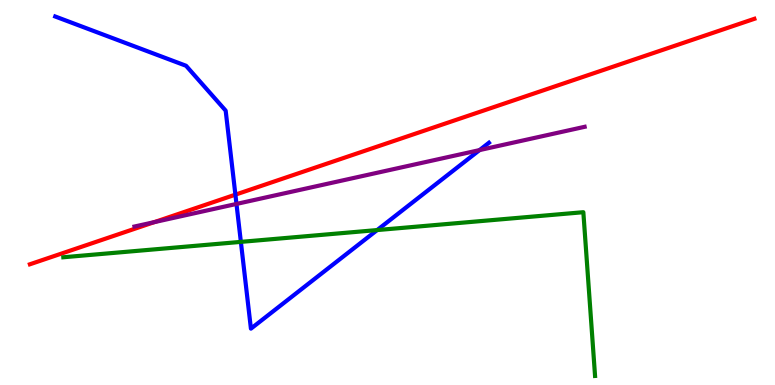[{'lines': ['blue', 'red'], 'intersections': [{'x': 3.04, 'y': 4.94}]}, {'lines': ['green', 'red'], 'intersections': []}, {'lines': ['purple', 'red'], 'intersections': [{'x': 1.99, 'y': 4.23}]}, {'lines': ['blue', 'green'], 'intersections': [{'x': 3.11, 'y': 3.72}, {'x': 4.87, 'y': 4.02}]}, {'lines': ['blue', 'purple'], 'intersections': [{'x': 3.05, 'y': 4.7}, {'x': 6.19, 'y': 6.1}]}, {'lines': ['green', 'purple'], 'intersections': []}]